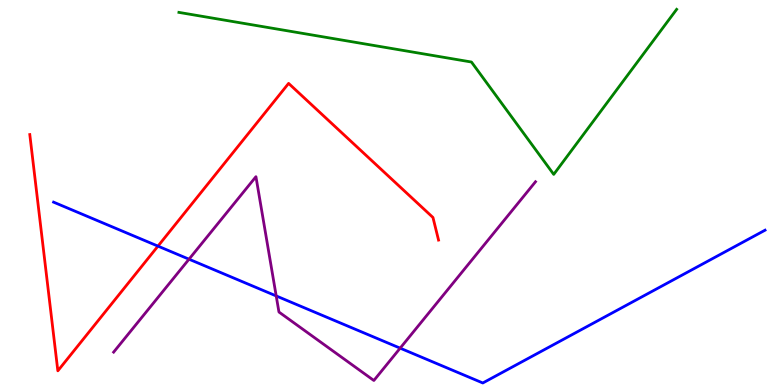[{'lines': ['blue', 'red'], 'intersections': [{'x': 2.04, 'y': 3.61}]}, {'lines': ['green', 'red'], 'intersections': []}, {'lines': ['purple', 'red'], 'intersections': []}, {'lines': ['blue', 'green'], 'intersections': []}, {'lines': ['blue', 'purple'], 'intersections': [{'x': 2.44, 'y': 3.27}, {'x': 3.56, 'y': 2.31}, {'x': 5.16, 'y': 0.957}]}, {'lines': ['green', 'purple'], 'intersections': []}]